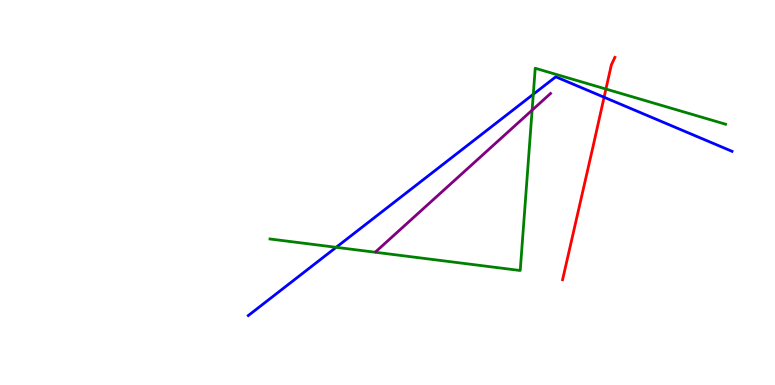[{'lines': ['blue', 'red'], 'intersections': [{'x': 7.79, 'y': 7.47}]}, {'lines': ['green', 'red'], 'intersections': [{'x': 7.82, 'y': 7.69}]}, {'lines': ['purple', 'red'], 'intersections': []}, {'lines': ['blue', 'green'], 'intersections': [{'x': 4.34, 'y': 3.58}, {'x': 6.88, 'y': 7.55}]}, {'lines': ['blue', 'purple'], 'intersections': []}, {'lines': ['green', 'purple'], 'intersections': [{'x': 6.87, 'y': 7.14}]}]